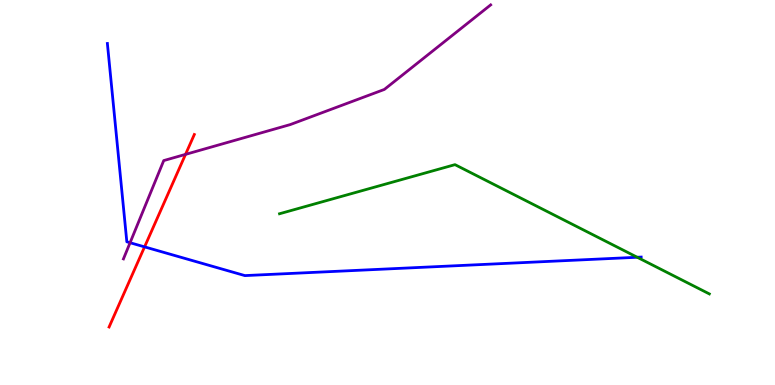[{'lines': ['blue', 'red'], 'intersections': [{'x': 1.87, 'y': 3.59}]}, {'lines': ['green', 'red'], 'intersections': []}, {'lines': ['purple', 'red'], 'intersections': [{'x': 2.39, 'y': 5.99}]}, {'lines': ['blue', 'green'], 'intersections': [{'x': 8.22, 'y': 3.32}]}, {'lines': ['blue', 'purple'], 'intersections': [{'x': 1.68, 'y': 3.7}]}, {'lines': ['green', 'purple'], 'intersections': []}]